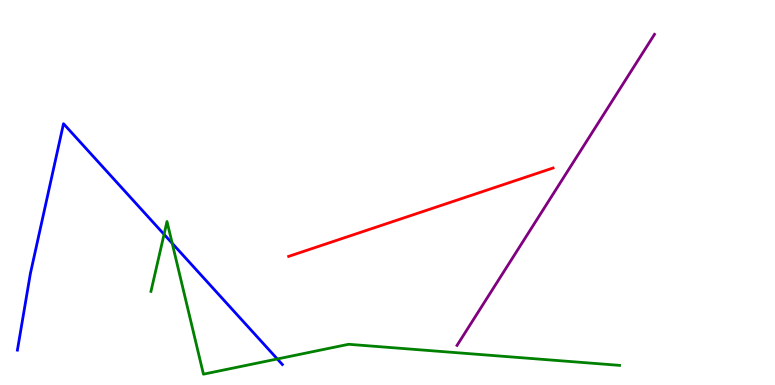[{'lines': ['blue', 'red'], 'intersections': []}, {'lines': ['green', 'red'], 'intersections': []}, {'lines': ['purple', 'red'], 'intersections': []}, {'lines': ['blue', 'green'], 'intersections': [{'x': 2.12, 'y': 3.91}, {'x': 2.22, 'y': 3.68}, {'x': 3.58, 'y': 0.676}]}, {'lines': ['blue', 'purple'], 'intersections': []}, {'lines': ['green', 'purple'], 'intersections': []}]